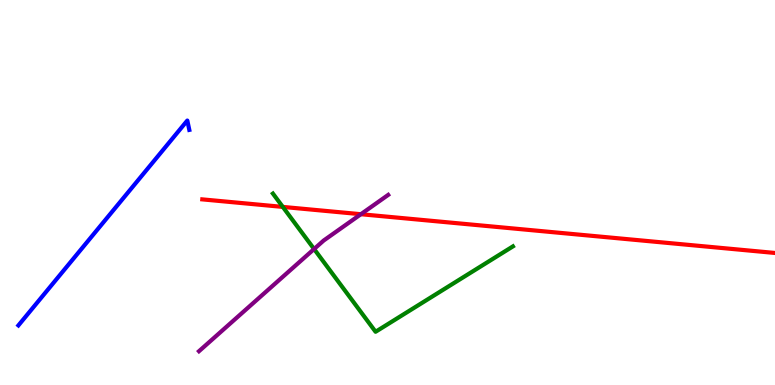[{'lines': ['blue', 'red'], 'intersections': []}, {'lines': ['green', 'red'], 'intersections': [{'x': 3.65, 'y': 4.63}]}, {'lines': ['purple', 'red'], 'intersections': [{'x': 4.66, 'y': 4.44}]}, {'lines': ['blue', 'green'], 'intersections': []}, {'lines': ['blue', 'purple'], 'intersections': []}, {'lines': ['green', 'purple'], 'intersections': [{'x': 4.05, 'y': 3.53}]}]